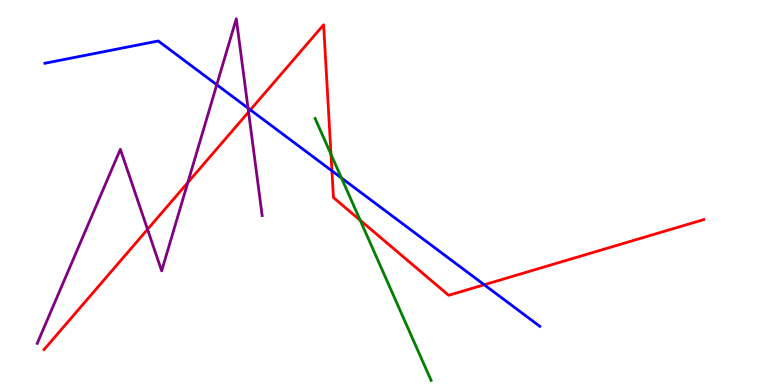[{'lines': ['blue', 'red'], 'intersections': [{'x': 3.23, 'y': 7.15}, {'x': 4.28, 'y': 5.56}, {'x': 6.25, 'y': 2.6}]}, {'lines': ['green', 'red'], 'intersections': [{'x': 4.27, 'y': 5.99}, {'x': 4.65, 'y': 4.28}]}, {'lines': ['purple', 'red'], 'intersections': [{'x': 1.9, 'y': 4.04}, {'x': 2.42, 'y': 5.26}, {'x': 3.21, 'y': 7.09}]}, {'lines': ['blue', 'green'], 'intersections': [{'x': 4.41, 'y': 5.38}]}, {'lines': ['blue', 'purple'], 'intersections': [{'x': 2.8, 'y': 7.8}, {'x': 3.2, 'y': 7.19}]}, {'lines': ['green', 'purple'], 'intersections': []}]